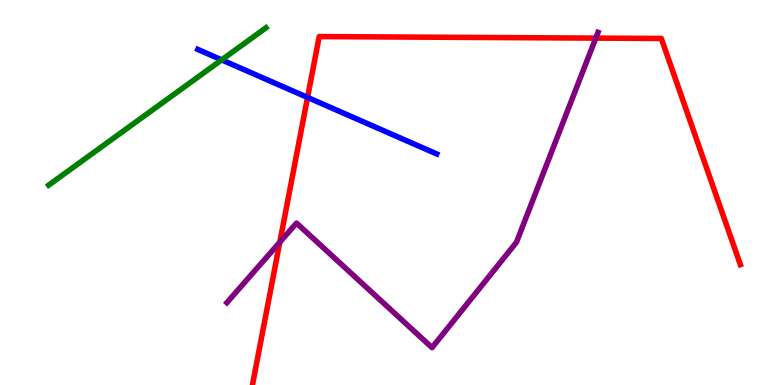[{'lines': ['blue', 'red'], 'intersections': [{'x': 3.97, 'y': 7.47}]}, {'lines': ['green', 'red'], 'intersections': []}, {'lines': ['purple', 'red'], 'intersections': [{'x': 3.61, 'y': 3.71}, {'x': 7.69, 'y': 9.01}]}, {'lines': ['blue', 'green'], 'intersections': [{'x': 2.86, 'y': 8.45}]}, {'lines': ['blue', 'purple'], 'intersections': []}, {'lines': ['green', 'purple'], 'intersections': []}]